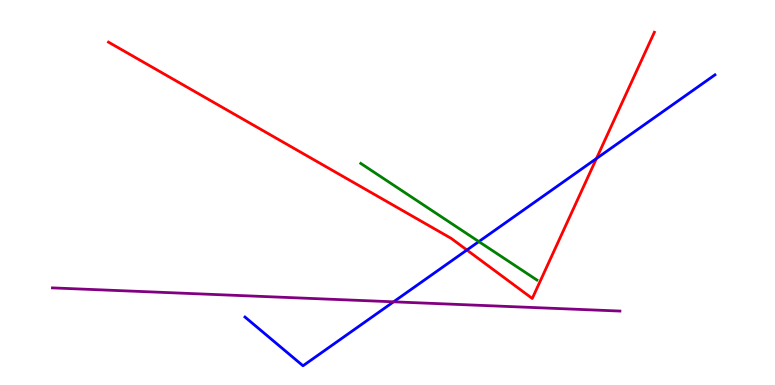[{'lines': ['blue', 'red'], 'intersections': [{'x': 6.02, 'y': 3.51}, {'x': 7.7, 'y': 5.88}]}, {'lines': ['green', 'red'], 'intersections': []}, {'lines': ['purple', 'red'], 'intersections': []}, {'lines': ['blue', 'green'], 'intersections': [{'x': 6.18, 'y': 3.72}]}, {'lines': ['blue', 'purple'], 'intersections': [{'x': 5.08, 'y': 2.16}]}, {'lines': ['green', 'purple'], 'intersections': []}]